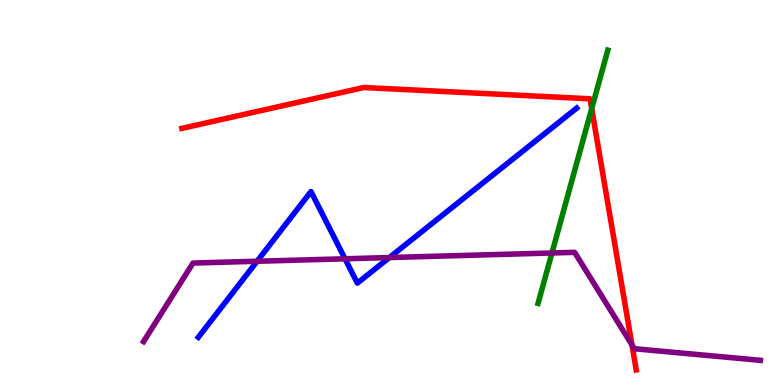[{'lines': ['blue', 'red'], 'intersections': []}, {'lines': ['green', 'red'], 'intersections': [{'x': 7.63, 'y': 7.18}]}, {'lines': ['purple', 'red'], 'intersections': [{'x': 8.15, 'y': 1.04}]}, {'lines': ['blue', 'green'], 'intersections': []}, {'lines': ['blue', 'purple'], 'intersections': [{'x': 3.32, 'y': 3.21}, {'x': 4.45, 'y': 3.28}, {'x': 5.02, 'y': 3.31}]}, {'lines': ['green', 'purple'], 'intersections': [{'x': 7.12, 'y': 3.43}]}]